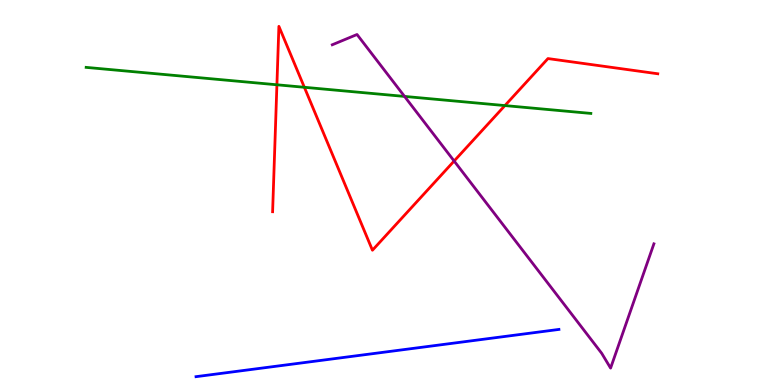[{'lines': ['blue', 'red'], 'intersections': []}, {'lines': ['green', 'red'], 'intersections': [{'x': 3.57, 'y': 7.8}, {'x': 3.93, 'y': 7.73}, {'x': 6.51, 'y': 7.26}]}, {'lines': ['purple', 'red'], 'intersections': [{'x': 5.86, 'y': 5.82}]}, {'lines': ['blue', 'green'], 'intersections': []}, {'lines': ['blue', 'purple'], 'intersections': []}, {'lines': ['green', 'purple'], 'intersections': [{'x': 5.22, 'y': 7.5}]}]